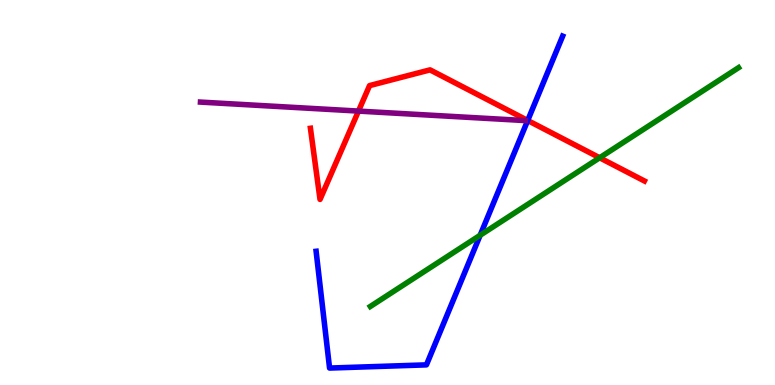[{'lines': ['blue', 'red'], 'intersections': [{'x': 6.81, 'y': 6.87}]}, {'lines': ['green', 'red'], 'intersections': [{'x': 7.74, 'y': 5.9}]}, {'lines': ['purple', 'red'], 'intersections': [{'x': 4.63, 'y': 7.11}]}, {'lines': ['blue', 'green'], 'intersections': [{'x': 6.2, 'y': 3.89}]}, {'lines': ['blue', 'purple'], 'intersections': []}, {'lines': ['green', 'purple'], 'intersections': []}]